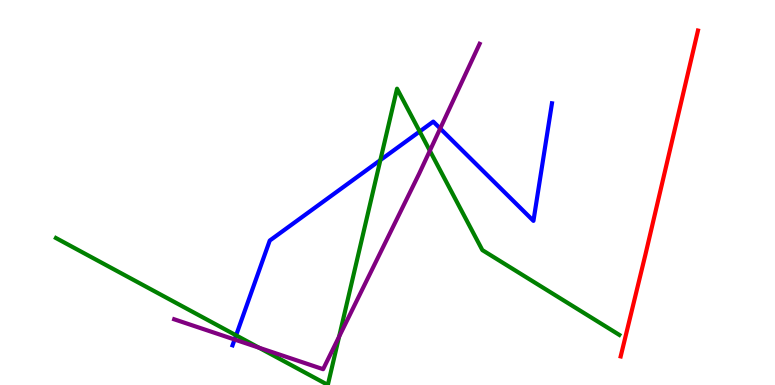[{'lines': ['blue', 'red'], 'intersections': []}, {'lines': ['green', 'red'], 'intersections': []}, {'lines': ['purple', 'red'], 'intersections': []}, {'lines': ['blue', 'green'], 'intersections': [{'x': 3.05, 'y': 1.29}, {'x': 4.91, 'y': 5.84}, {'x': 5.42, 'y': 6.58}]}, {'lines': ['blue', 'purple'], 'intersections': [{'x': 3.03, 'y': 1.18}, {'x': 5.68, 'y': 6.66}]}, {'lines': ['green', 'purple'], 'intersections': [{'x': 3.34, 'y': 0.969}, {'x': 4.38, 'y': 1.26}, {'x': 5.55, 'y': 6.08}]}]